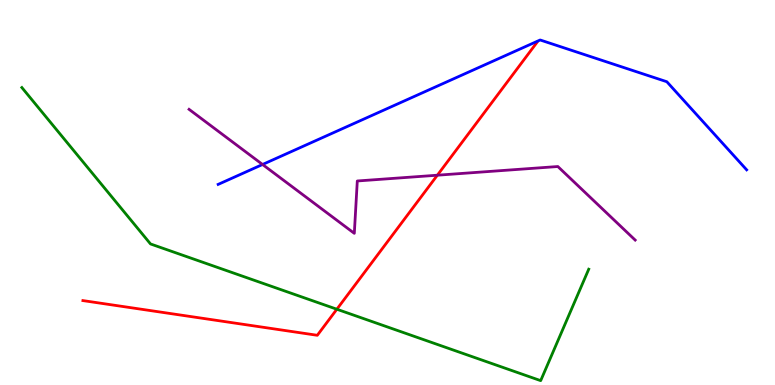[{'lines': ['blue', 'red'], 'intersections': []}, {'lines': ['green', 'red'], 'intersections': [{'x': 4.35, 'y': 1.97}]}, {'lines': ['purple', 'red'], 'intersections': [{'x': 5.64, 'y': 5.45}]}, {'lines': ['blue', 'green'], 'intersections': []}, {'lines': ['blue', 'purple'], 'intersections': [{'x': 3.39, 'y': 5.73}]}, {'lines': ['green', 'purple'], 'intersections': []}]